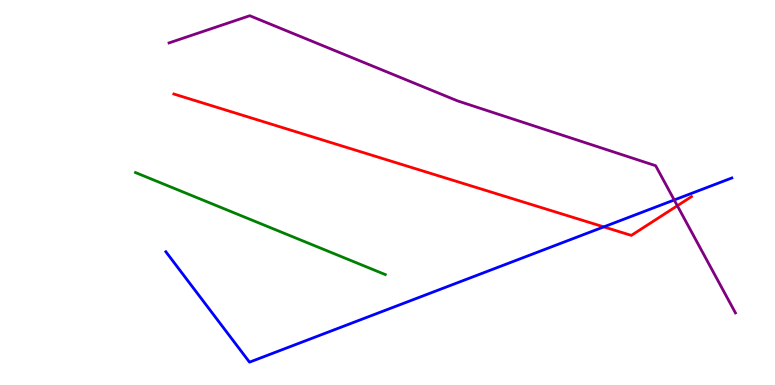[{'lines': ['blue', 'red'], 'intersections': [{'x': 7.79, 'y': 4.11}]}, {'lines': ['green', 'red'], 'intersections': []}, {'lines': ['purple', 'red'], 'intersections': [{'x': 8.74, 'y': 4.66}]}, {'lines': ['blue', 'green'], 'intersections': []}, {'lines': ['blue', 'purple'], 'intersections': [{'x': 8.7, 'y': 4.81}]}, {'lines': ['green', 'purple'], 'intersections': []}]